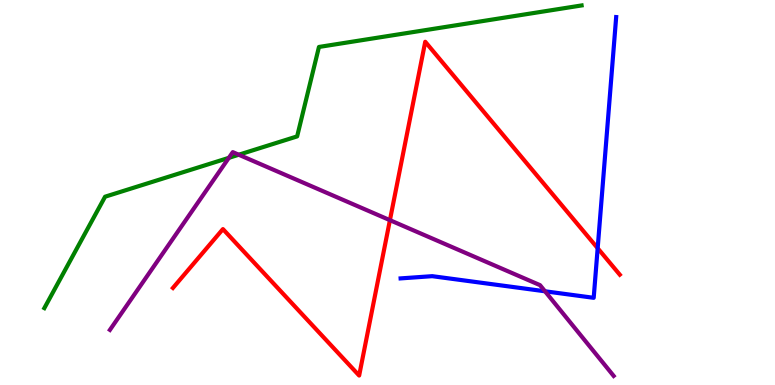[{'lines': ['blue', 'red'], 'intersections': [{'x': 7.71, 'y': 3.55}]}, {'lines': ['green', 'red'], 'intersections': []}, {'lines': ['purple', 'red'], 'intersections': [{'x': 5.03, 'y': 4.28}]}, {'lines': ['blue', 'green'], 'intersections': []}, {'lines': ['blue', 'purple'], 'intersections': [{'x': 7.03, 'y': 2.43}]}, {'lines': ['green', 'purple'], 'intersections': [{'x': 2.95, 'y': 5.9}, {'x': 3.08, 'y': 5.98}]}]